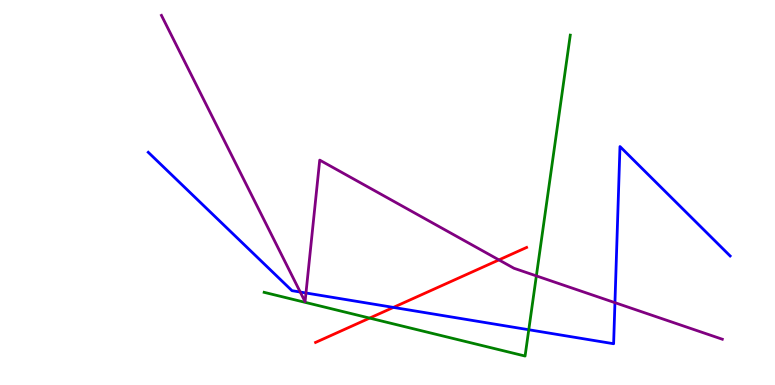[{'lines': ['blue', 'red'], 'intersections': [{'x': 5.08, 'y': 2.02}]}, {'lines': ['green', 'red'], 'intersections': [{'x': 4.77, 'y': 1.74}]}, {'lines': ['purple', 'red'], 'intersections': [{'x': 6.44, 'y': 3.25}]}, {'lines': ['blue', 'green'], 'intersections': [{'x': 6.82, 'y': 1.44}]}, {'lines': ['blue', 'purple'], 'intersections': [{'x': 3.87, 'y': 2.41}, {'x': 3.95, 'y': 2.39}, {'x': 7.93, 'y': 2.14}]}, {'lines': ['green', 'purple'], 'intersections': [{'x': 6.92, 'y': 2.83}]}]